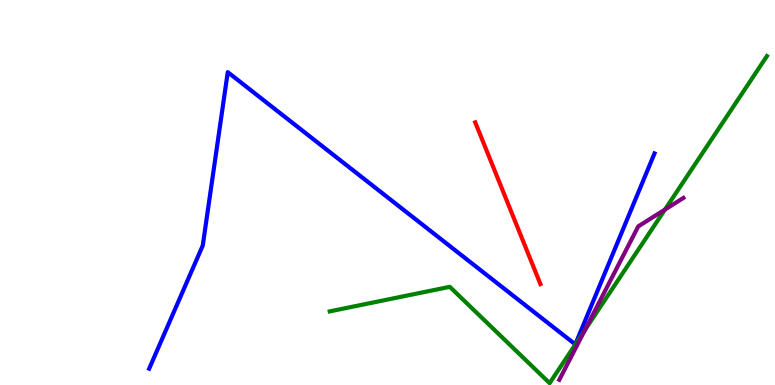[{'lines': ['blue', 'red'], 'intersections': []}, {'lines': ['green', 'red'], 'intersections': []}, {'lines': ['purple', 'red'], 'intersections': []}, {'lines': ['blue', 'green'], 'intersections': []}, {'lines': ['blue', 'purple'], 'intersections': []}, {'lines': ['green', 'purple'], 'intersections': [{'x': 7.55, 'y': 1.43}, {'x': 8.58, 'y': 4.56}]}]